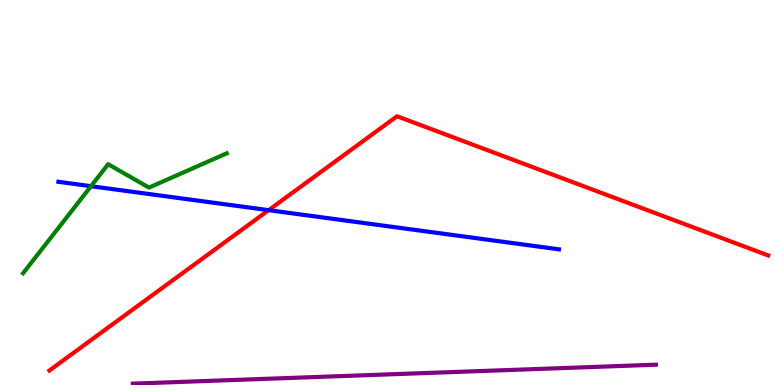[{'lines': ['blue', 'red'], 'intersections': [{'x': 3.47, 'y': 4.54}]}, {'lines': ['green', 'red'], 'intersections': []}, {'lines': ['purple', 'red'], 'intersections': []}, {'lines': ['blue', 'green'], 'intersections': [{'x': 1.17, 'y': 5.16}]}, {'lines': ['blue', 'purple'], 'intersections': []}, {'lines': ['green', 'purple'], 'intersections': []}]